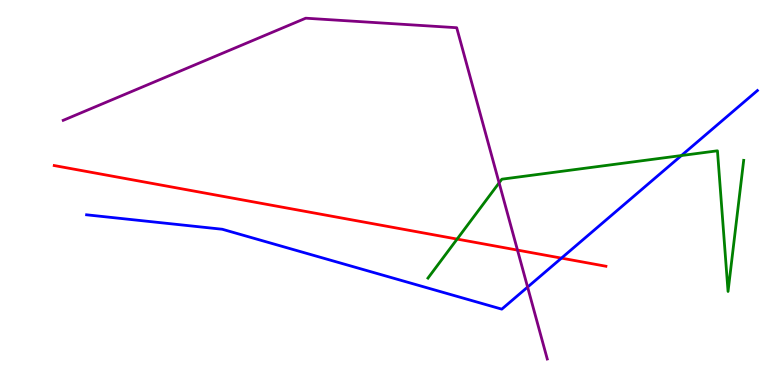[{'lines': ['blue', 'red'], 'intersections': [{'x': 7.24, 'y': 3.3}]}, {'lines': ['green', 'red'], 'intersections': [{'x': 5.9, 'y': 3.79}]}, {'lines': ['purple', 'red'], 'intersections': [{'x': 6.68, 'y': 3.5}]}, {'lines': ['blue', 'green'], 'intersections': [{'x': 8.79, 'y': 5.96}]}, {'lines': ['blue', 'purple'], 'intersections': [{'x': 6.81, 'y': 2.54}]}, {'lines': ['green', 'purple'], 'intersections': [{'x': 6.44, 'y': 5.25}]}]